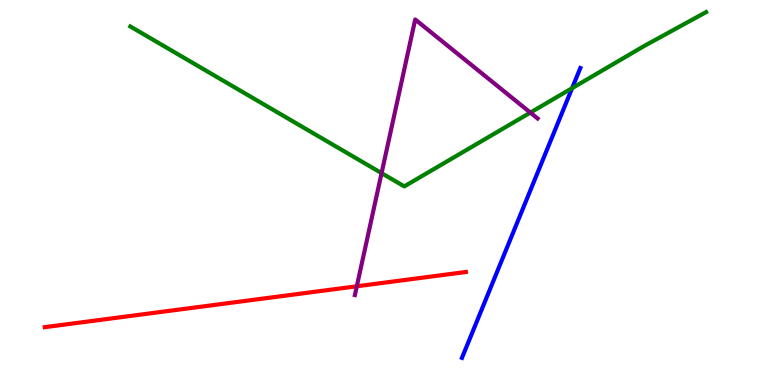[{'lines': ['blue', 'red'], 'intersections': []}, {'lines': ['green', 'red'], 'intersections': []}, {'lines': ['purple', 'red'], 'intersections': [{'x': 4.6, 'y': 2.56}]}, {'lines': ['blue', 'green'], 'intersections': [{'x': 7.38, 'y': 7.71}]}, {'lines': ['blue', 'purple'], 'intersections': []}, {'lines': ['green', 'purple'], 'intersections': [{'x': 4.92, 'y': 5.5}, {'x': 6.84, 'y': 7.08}]}]